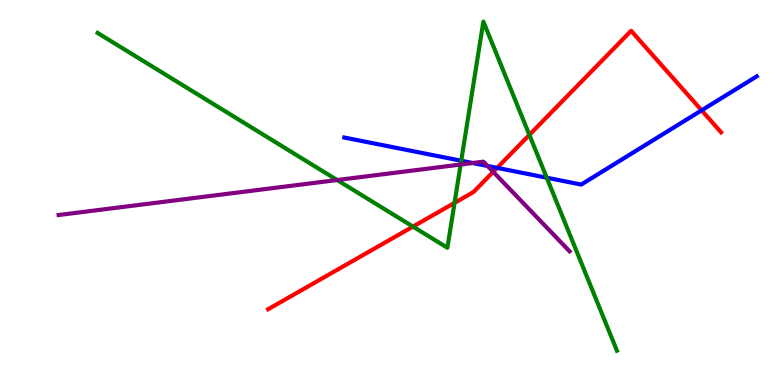[{'lines': ['blue', 'red'], 'intersections': [{'x': 6.41, 'y': 5.64}, {'x': 9.05, 'y': 7.13}]}, {'lines': ['green', 'red'], 'intersections': [{'x': 5.33, 'y': 4.11}, {'x': 5.86, 'y': 4.73}, {'x': 6.83, 'y': 6.5}]}, {'lines': ['purple', 'red'], 'intersections': [{'x': 6.36, 'y': 5.54}]}, {'lines': ['blue', 'green'], 'intersections': [{'x': 5.95, 'y': 5.82}, {'x': 7.05, 'y': 5.38}]}, {'lines': ['blue', 'purple'], 'intersections': [{'x': 6.1, 'y': 5.77}, {'x': 6.29, 'y': 5.69}]}, {'lines': ['green', 'purple'], 'intersections': [{'x': 4.35, 'y': 5.32}, {'x': 5.94, 'y': 5.73}]}]